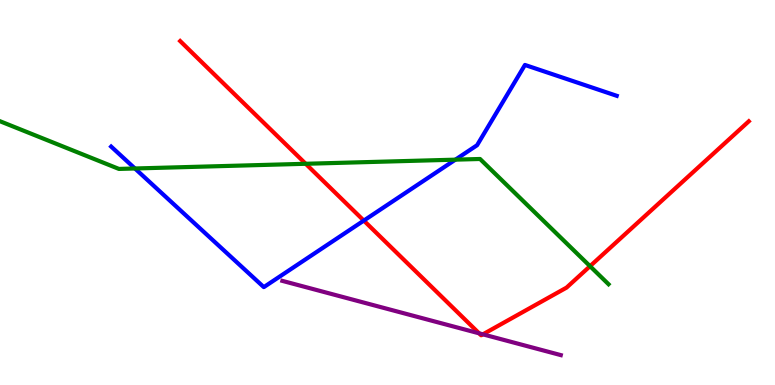[{'lines': ['blue', 'red'], 'intersections': [{'x': 4.69, 'y': 4.27}]}, {'lines': ['green', 'red'], 'intersections': [{'x': 3.94, 'y': 5.75}, {'x': 7.61, 'y': 3.09}]}, {'lines': ['purple', 'red'], 'intersections': [{'x': 6.18, 'y': 1.34}, {'x': 6.23, 'y': 1.32}]}, {'lines': ['blue', 'green'], 'intersections': [{'x': 1.74, 'y': 5.62}, {'x': 5.88, 'y': 5.85}]}, {'lines': ['blue', 'purple'], 'intersections': []}, {'lines': ['green', 'purple'], 'intersections': []}]